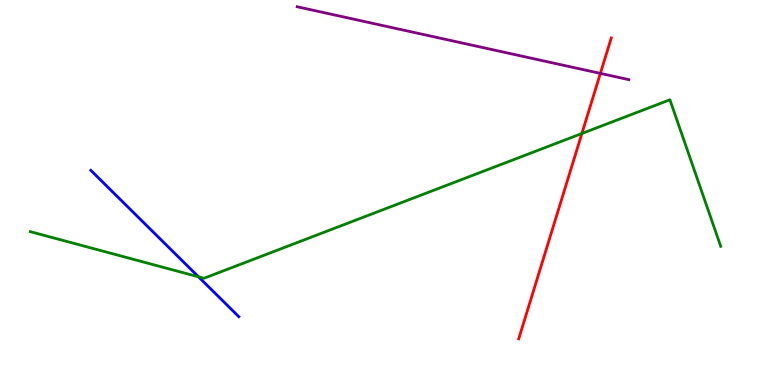[{'lines': ['blue', 'red'], 'intersections': []}, {'lines': ['green', 'red'], 'intersections': [{'x': 7.51, 'y': 6.53}]}, {'lines': ['purple', 'red'], 'intersections': [{'x': 7.75, 'y': 8.09}]}, {'lines': ['blue', 'green'], 'intersections': [{'x': 2.56, 'y': 2.81}]}, {'lines': ['blue', 'purple'], 'intersections': []}, {'lines': ['green', 'purple'], 'intersections': []}]